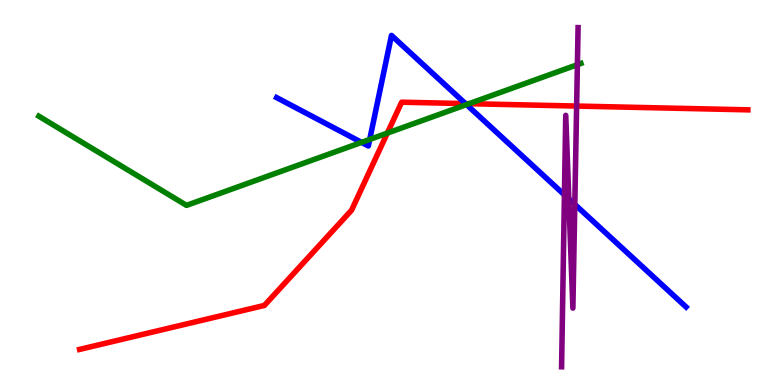[{'lines': ['blue', 'red'], 'intersections': [{'x': 6.01, 'y': 7.31}]}, {'lines': ['green', 'red'], 'intersections': [{'x': 5.0, 'y': 6.54}, {'x': 6.05, 'y': 7.31}]}, {'lines': ['purple', 'red'], 'intersections': [{'x': 7.44, 'y': 7.25}]}, {'lines': ['blue', 'green'], 'intersections': [{'x': 4.67, 'y': 6.3}, {'x': 4.77, 'y': 6.38}, {'x': 6.02, 'y': 7.28}]}, {'lines': ['blue', 'purple'], 'intersections': [{'x': 7.28, 'y': 4.94}, {'x': 7.34, 'y': 4.83}, {'x': 7.42, 'y': 4.69}]}, {'lines': ['green', 'purple'], 'intersections': [{'x': 7.45, 'y': 8.32}]}]